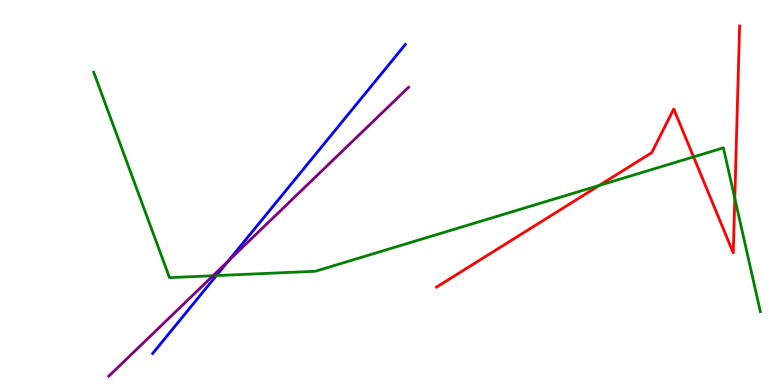[{'lines': ['blue', 'red'], 'intersections': []}, {'lines': ['green', 'red'], 'intersections': [{'x': 7.73, 'y': 5.18}, {'x': 8.95, 'y': 5.92}, {'x': 9.48, 'y': 4.85}]}, {'lines': ['purple', 'red'], 'intersections': []}, {'lines': ['blue', 'green'], 'intersections': [{'x': 2.79, 'y': 2.84}]}, {'lines': ['blue', 'purple'], 'intersections': [{'x': 2.95, 'y': 3.22}]}, {'lines': ['green', 'purple'], 'intersections': [{'x': 2.75, 'y': 2.84}]}]